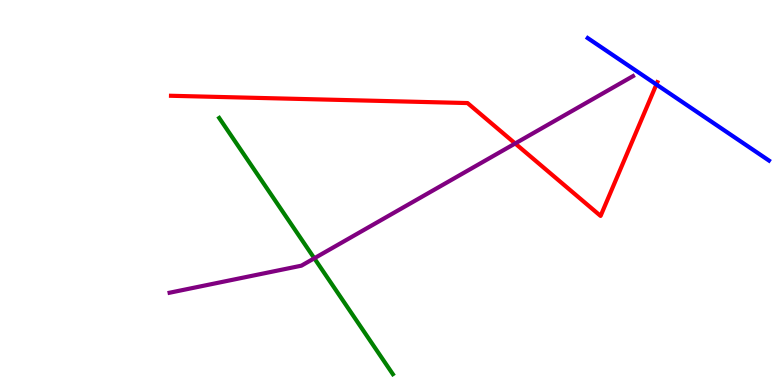[{'lines': ['blue', 'red'], 'intersections': [{'x': 8.47, 'y': 7.81}]}, {'lines': ['green', 'red'], 'intersections': []}, {'lines': ['purple', 'red'], 'intersections': [{'x': 6.65, 'y': 6.27}]}, {'lines': ['blue', 'green'], 'intersections': []}, {'lines': ['blue', 'purple'], 'intersections': []}, {'lines': ['green', 'purple'], 'intersections': [{'x': 4.06, 'y': 3.29}]}]